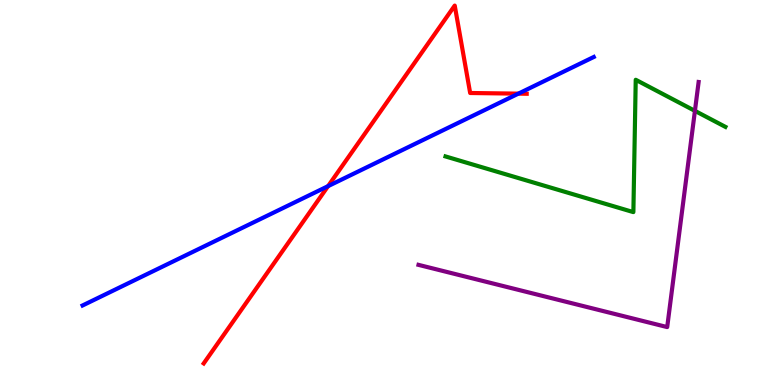[{'lines': ['blue', 'red'], 'intersections': [{'x': 4.23, 'y': 5.17}, {'x': 6.69, 'y': 7.57}]}, {'lines': ['green', 'red'], 'intersections': []}, {'lines': ['purple', 'red'], 'intersections': []}, {'lines': ['blue', 'green'], 'intersections': []}, {'lines': ['blue', 'purple'], 'intersections': []}, {'lines': ['green', 'purple'], 'intersections': [{'x': 8.97, 'y': 7.12}]}]